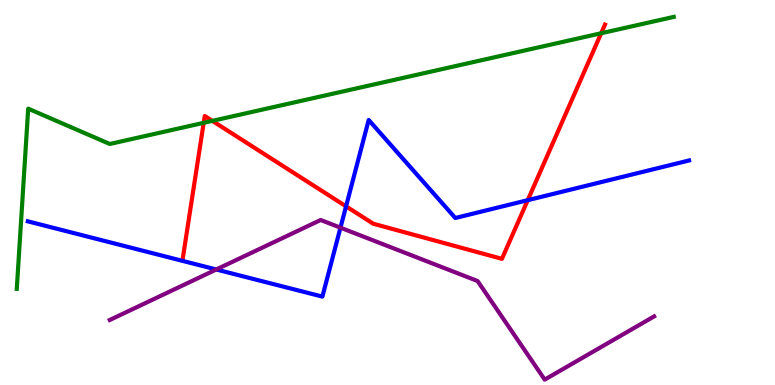[{'lines': ['blue', 'red'], 'intersections': [{'x': 4.47, 'y': 4.64}, {'x': 6.81, 'y': 4.8}]}, {'lines': ['green', 'red'], 'intersections': [{'x': 2.63, 'y': 6.81}, {'x': 2.74, 'y': 6.86}, {'x': 7.76, 'y': 9.14}]}, {'lines': ['purple', 'red'], 'intersections': []}, {'lines': ['blue', 'green'], 'intersections': []}, {'lines': ['blue', 'purple'], 'intersections': [{'x': 2.79, 'y': 3.0}, {'x': 4.39, 'y': 4.09}]}, {'lines': ['green', 'purple'], 'intersections': []}]